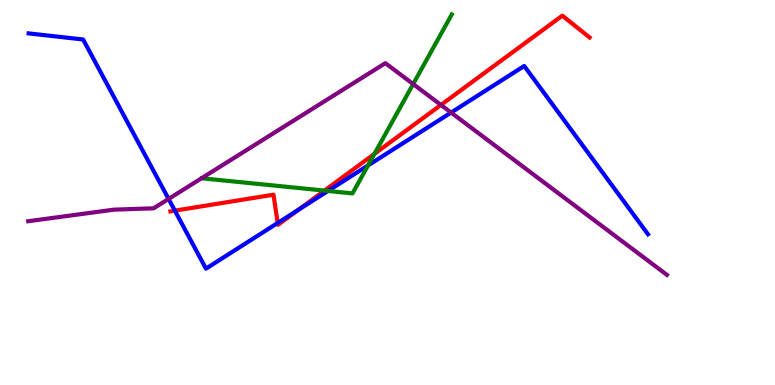[{'lines': ['blue', 'red'], 'intersections': [{'x': 2.26, 'y': 4.53}, {'x': 3.58, 'y': 4.21}, {'x': 3.85, 'y': 4.55}]}, {'lines': ['green', 'red'], 'intersections': [{'x': 4.19, 'y': 5.05}, {'x': 4.83, 'y': 6.0}]}, {'lines': ['purple', 'red'], 'intersections': [{'x': 5.69, 'y': 7.27}]}, {'lines': ['blue', 'green'], 'intersections': [{'x': 4.23, 'y': 5.04}, {'x': 4.75, 'y': 5.7}]}, {'lines': ['blue', 'purple'], 'intersections': [{'x': 2.18, 'y': 4.83}, {'x': 5.82, 'y': 7.08}]}, {'lines': ['green', 'purple'], 'intersections': [{'x': 5.33, 'y': 7.82}]}]